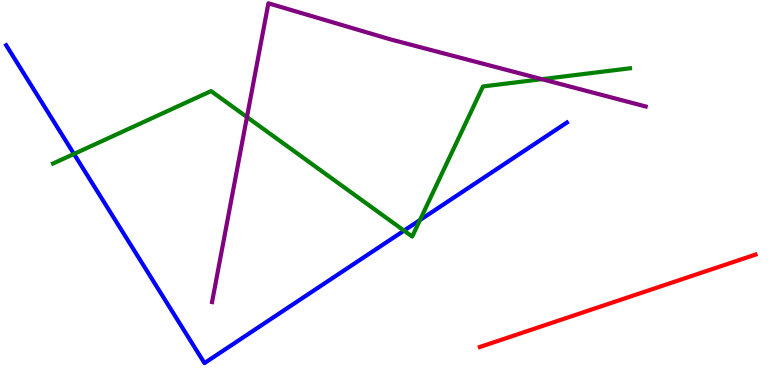[{'lines': ['blue', 'red'], 'intersections': []}, {'lines': ['green', 'red'], 'intersections': []}, {'lines': ['purple', 'red'], 'intersections': []}, {'lines': ['blue', 'green'], 'intersections': [{'x': 0.955, 'y': 6.0}, {'x': 5.21, 'y': 4.01}, {'x': 5.42, 'y': 4.28}]}, {'lines': ['blue', 'purple'], 'intersections': []}, {'lines': ['green', 'purple'], 'intersections': [{'x': 3.19, 'y': 6.96}, {'x': 6.99, 'y': 7.94}]}]